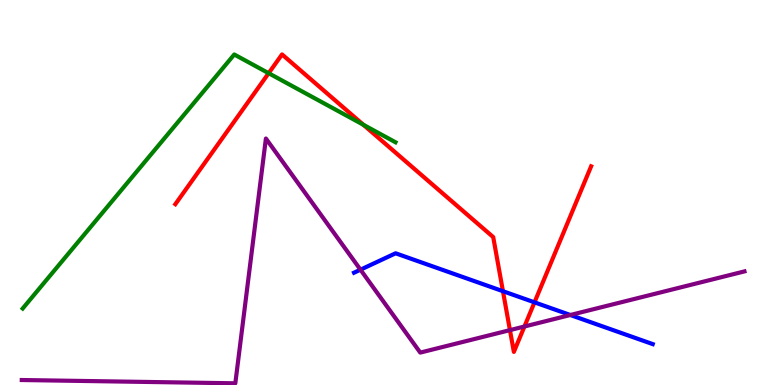[{'lines': ['blue', 'red'], 'intersections': [{'x': 6.49, 'y': 2.44}, {'x': 6.9, 'y': 2.15}]}, {'lines': ['green', 'red'], 'intersections': [{'x': 3.47, 'y': 8.1}, {'x': 4.69, 'y': 6.76}]}, {'lines': ['purple', 'red'], 'intersections': [{'x': 6.58, 'y': 1.43}, {'x': 6.77, 'y': 1.52}]}, {'lines': ['blue', 'green'], 'intersections': []}, {'lines': ['blue', 'purple'], 'intersections': [{'x': 4.65, 'y': 3.0}, {'x': 7.36, 'y': 1.82}]}, {'lines': ['green', 'purple'], 'intersections': []}]